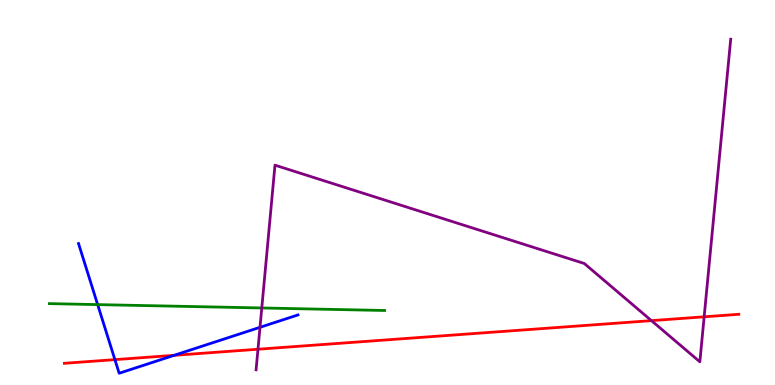[{'lines': ['blue', 'red'], 'intersections': [{'x': 1.48, 'y': 0.659}, {'x': 2.25, 'y': 0.771}]}, {'lines': ['green', 'red'], 'intersections': []}, {'lines': ['purple', 'red'], 'intersections': [{'x': 3.33, 'y': 0.929}, {'x': 8.41, 'y': 1.67}, {'x': 9.09, 'y': 1.77}]}, {'lines': ['blue', 'green'], 'intersections': [{'x': 1.26, 'y': 2.09}]}, {'lines': ['blue', 'purple'], 'intersections': [{'x': 3.35, 'y': 1.5}]}, {'lines': ['green', 'purple'], 'intersections': [{'x': 3.38, 'y': 2.0}]}]